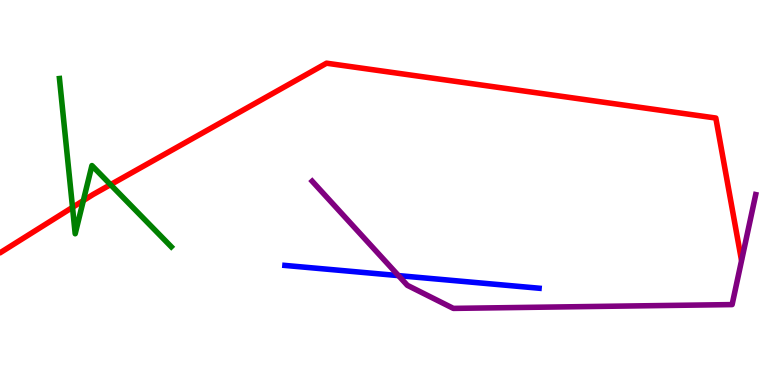[{'lines': ['blue', 'red'], 'intersections': []}, {'lines': ['green', 'red'], 'intersections': [{'x': 0.936, 'y': 4.61}, {'x': 1.08, 'y': 4.79}, {'x': 1.43, 'y': 5.2}]}, {'lines': ['purple', 'red'], 'intersections': []}, {'lines': ['blue', 'green'], 'intersections': []}, {'lines': ['blue', 'purple'], 'intersections': [{'x': 5.14, 'y': 2.84}]}, {'lines': ['green', 'purple'], 'intersections': []}]